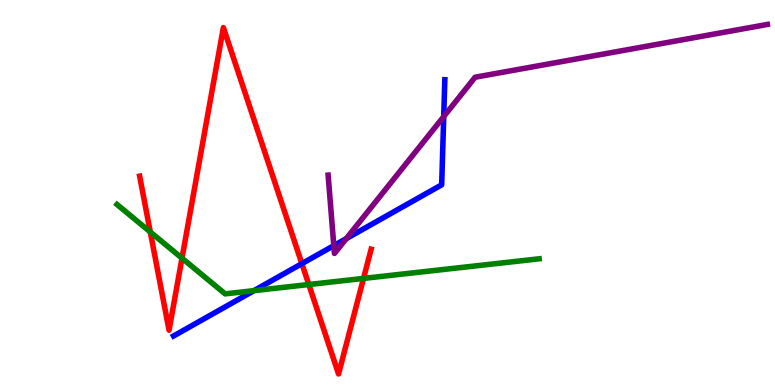[{'lines': ['blue', 'red'], 'intersections': [{'x': 3.9, 'y': 3.15}]}, {'lines': ['green', 'red'], 'intersections': [{'x': 1.94, 'y': 3.97}, {'x': 2.35, 'y': 3.29}, {'x': 3.98, 'y': 2.61}, {'x': 4.69, 'y': 2.77}]}, {'lines': ['purple', 'red'], 'intersections': []}, {'lines': ['blue', 'green'], 'intersections': [{'x': 3.28, 'y': 2.45}]}, {'lines': ['blue', 'purple'], 'intersections': [{'x': 4.31, 'y': 3.62}, {'x': 4.47, 'y': 3.8}, {'x': 5.73, 'y': 6.97}]}, {'lines': ['green', 'purple'], 'intersections': []}]